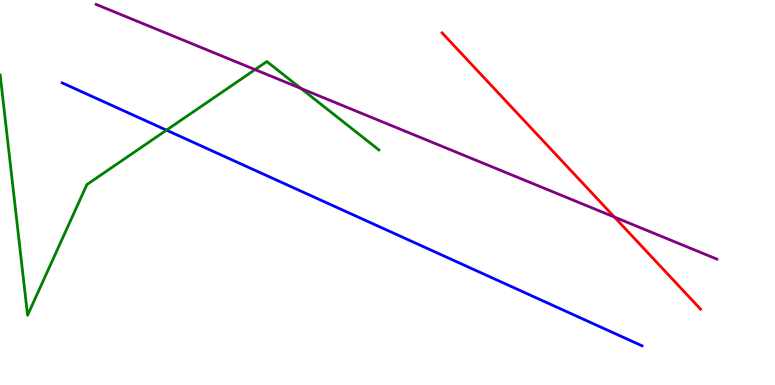[{'lines': ['blue', 'red'], 'intersections': []}, {'lines': ['green', 'red'], 'intersections': []}, {'lines': ['purple', 'red'], 'intersections': [{'x': 7.93, 'y': 4.36}]}, {'lines': ['blue', 'green'], 'intersections': [{'x': 2.15, 'y': 6.62}]}, {'lines': ['blue', 'purple'], 'intersections': []}, {'lines': ['green', 'purple'], 'intersections': [{'x': 3.29, 'y': 8.19}, {'x': 3.88, 'y': 7.7}]}]